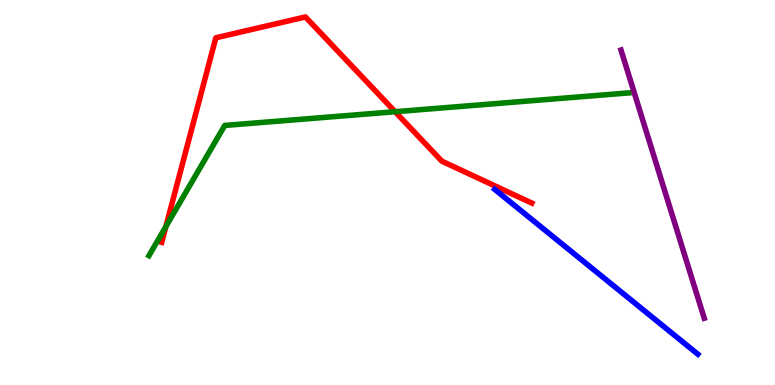[{'lines': ['blue', 'red'], 'intersections': []}, {'lines': ['green', 'red'], 'intersections': [{'x': 2.14, 'y': 4.12}, {'x': 5.1, 'y': 7.1}]}, {'lines': ['purple', 'red'], 'intersections': []}, {'lines': ['blue', 'green'], 'intersections': []}, {'lines': ['blue', 'purple'], 'intersections': []}, {'lines': ['green', 'purple'], 'intersections': []}]